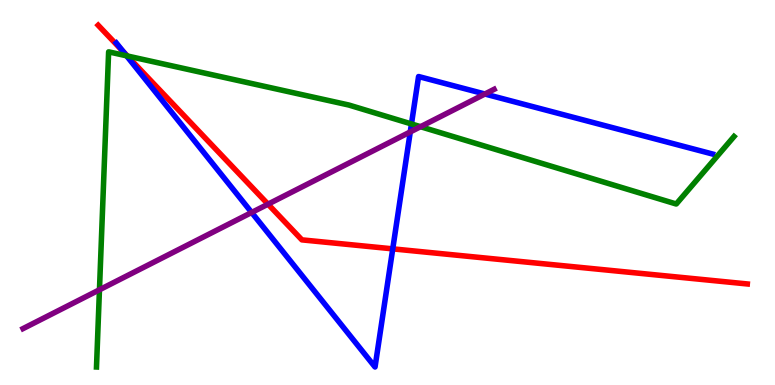[{'lines': ['blue', 'red'], 'intersections': [{'x': 1.59, 'y': 8.66}, {'x': 5.07, 'y': 3.54}]}, {'lines': ['green', 'red'], 'intersections': [{'x': 1.64, 'y': 8.55}]}, {'lines': ['purple', 'red'], 'intersections': [{'x': 3.46, 'y': 4.7}]}, {'lines': ['blue', 'green'], 'intersections': [{'x': 1.63, 'y': 8.55}, {'x': 5.31, 'y': 6.78}]}, {'lines': ['blue', 'purple'], 'intersections': [{'x': 3.25, 'y': 4.48}, {'x': 5.29, 'y': 6.57}, {'x': 6.26, 'y': 7.56}]}, {'lines': ['green', 'purple'], 'intersections': [{'x': 1.28, 'y': 2.47}, {'x': 5.43, 'y': 6.71}]}]